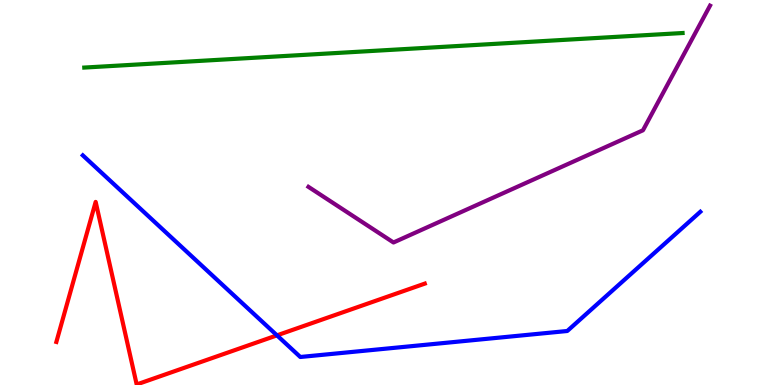[{'lines': ['blue', 'red'], 'intersections': [{'x': 3.57, 'y': 1.29}]}, {'lines': ['green', 'red'], 'intersections': []}, {'lines': ['purple', 'red'], 'intersections': []}, {'lines': ['blue', 'green'], 'intersections': []}, {'lines': ['blue', 'purple'], 'intersections': []}, {'lines': ['green', 'purple'], 'intersections': []}]